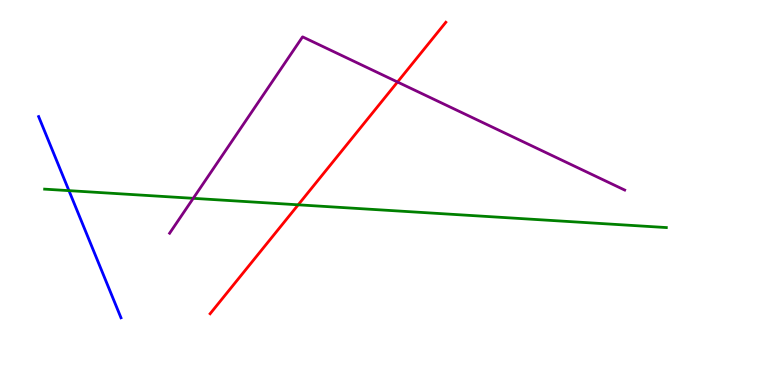[{'lines': ['blue', 'red'], 'intersections': []}, {'lines': ['green', 'red'], 'intersections': [{'x': 3.85, 'y': 4.68}]}, {'lines': ['purple', 'red'], 'intersections': [{'x': 5.13, 'y': 7.87}]}, {'lines': ['blue', 'green'], 'intersections': [{'x': 0.89, 'y': 5.05}]}, {'lines': ['blue', 'purple'], 'intersections': []}, {'lines': ['green', 'purple'], 'intersections': [{'x': 2.49, 'y': 4.85}]}]